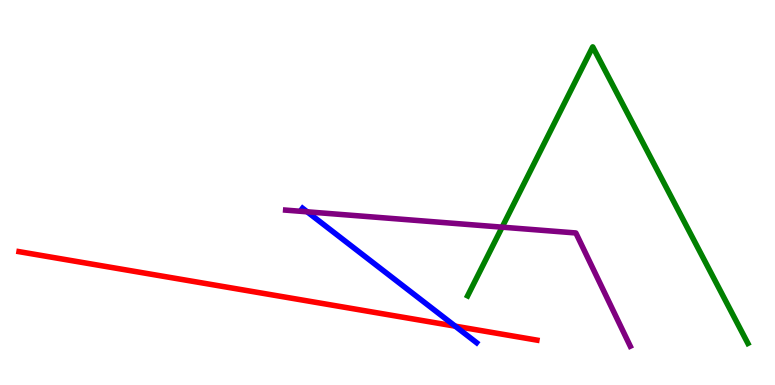[{'lines': ['blue', 'red'], 'intersections': [{'x': 5.87, 'y': 1.53}]}, {'lines': ['green', 'red'], 'intersections': []}, {'lines': ['purple', 'red'], 'intersections': []}, {'lines': ['blue', 'green'], 'intersections': []}, {'lines': ['blue', 'purple'], 'intersections': [{'x': 3.96, 'y': 4.5}]}, {'lines': ['green', 'purple'], 'intersections': [{'x': 6.48, 'y': 4.1}]}]